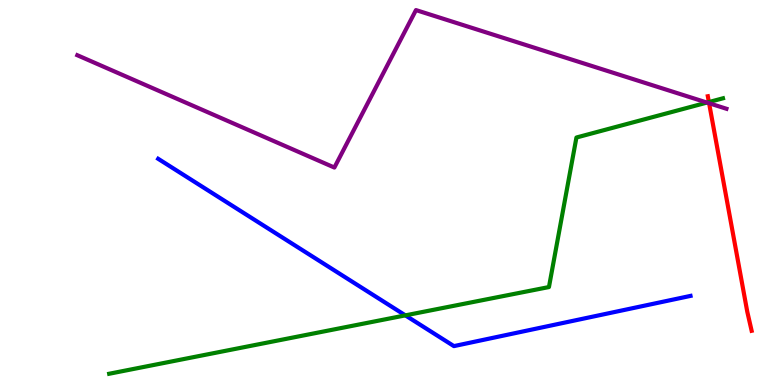[{'lines': ['blue', 'red'], 'intersections': []}, {'lines': ['green', 'red'], 'intersections': [{'x': 9.15, 'y': 7.35}]}, {'lines': ['purple', 'red'], 'intersections': [{'x': 9.15, 'y': 7.32}]}, {'lines': ['blue', 'green'], 'intersections': [{'x': 5.23, 'y': 1.81}]}, {'lines': ['blue', 'purple'], 'intersections': []}, {'lines': ['green', 'purple'], 'intersections': [{'x': 9.12, 'y': 7.34}]}]